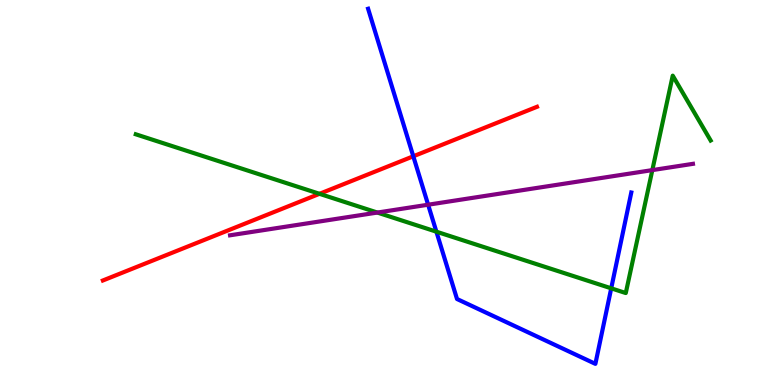[{'lines': ['blue', 'red'], 'intersections': [{'x': 5.33, 'y': 5.94}]}, {'lines': ['green', 'red'], 'intersections': [{'x': 4.12, 'y': 4.97}]}, {'lines': ['purple', 'red'], 'intersections': []}, {'lines': ['blue', 'green'], 'intersections': [{'x': 5.63, 'y': 3.98}, {'x': 7.89, 'y': 2.51}]}, {'lines': ['blue', 'purple'], 'intersections': [{'x': 5.52, 'y': 4.68}]}, {'lines': ['green', 'purple'], 'intersections': [{'x': 4.87, 'y': 4.48}, {'x': 8.42, 'y': 5.58}]}]